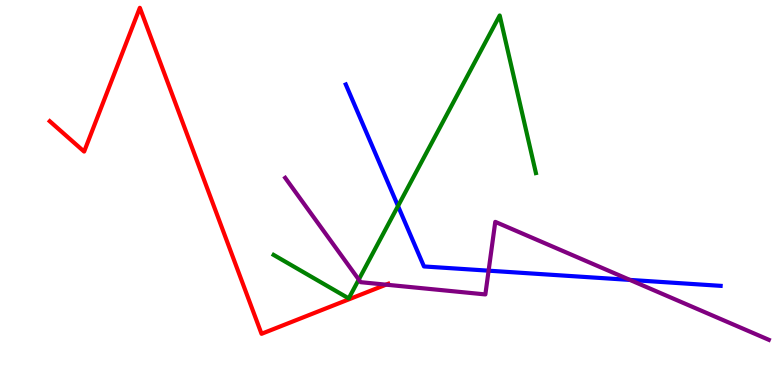[{'lines': ['blue', 'red'], 'intersections': []}, {'lines': ['green', 'red'], 'intersections': []}, {'lines': ['purple', 'red'], 'intersections': [{'x': 4.98, 'y': 2.61}]}, {'lines': ['blue', 'green'], 'intersections': [{'x': 5.14, 'y': 4.65}]}, {'lines': ['blue', 'purple'], 'intersections': [{'x': 6.3, 'y': 2.97}, {'x': 8.13, 'y': 2.73}]}, {'lines': ['green', 'purple'], 'intersections': [{'x': 4.63, 'y': 2.74}]}]